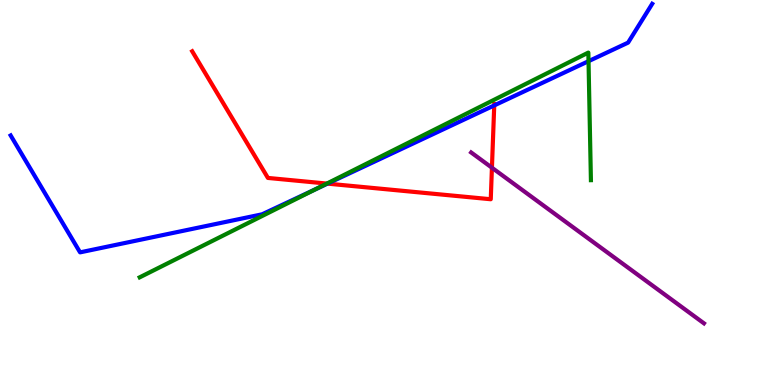[{'lines': ['blue', 'red'], 'intersections': [{'x': 4.23, 'y': 5.23}, {'x': 6.38, 'y': 7.26}]}, {'lines': ['green', 'red'], 'intersections': [{'x': 4.22, 'y': 5.23}]}, {'lines': ['purple', 'red'], 'intersections': [{'x': 6.35, 'y': 5.64}]}, {'lines': ['blue', 'green'], 'intersections': [{'x': 4.07, 'y': 5.08}, {'x': 7.59, 'y': 8.41}]}, {'lines': ['blue', 'purple'], 'intersections': []}, {'lines': ['green', 'purple'], 'intersections': []}]